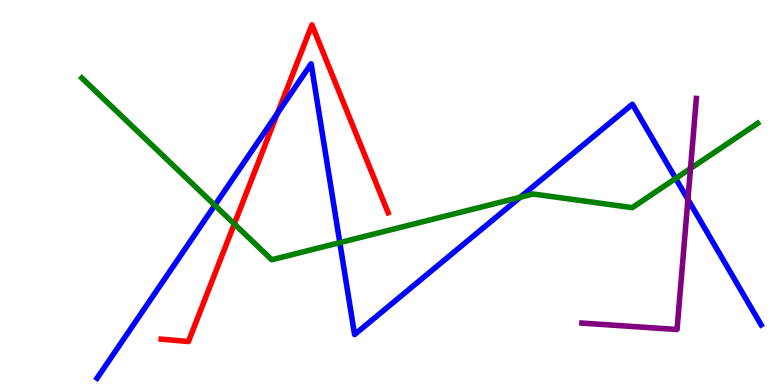[{'lines': ['blue', 'red'], 'intersections': [{'x': 3.58, 'y': 7.06}]}, {'lines': ['green', 'red'], 'intersections': [{'x': 3.02, 'y': 4.18}]}, {'lines': ['purple', 'red'], 'intersections': []}, {'lines': ['blue', 'green'], 'intersections': [{'x': 2.77, 'y': 4.67}, {'x': 4.38, 'y': 3.7}, {'x': 6.71, 'y': 4.88}, {'x': 8.72, 'y': 5.37}]}, {'lines': ['blue', 'purple'], 'intersections': [{'x': 8.88, 'y': 4.82}]}, {'lines': ['green', 'purple'], 'intersections': [{'x': 8.91, 'y': 5.62}]}]